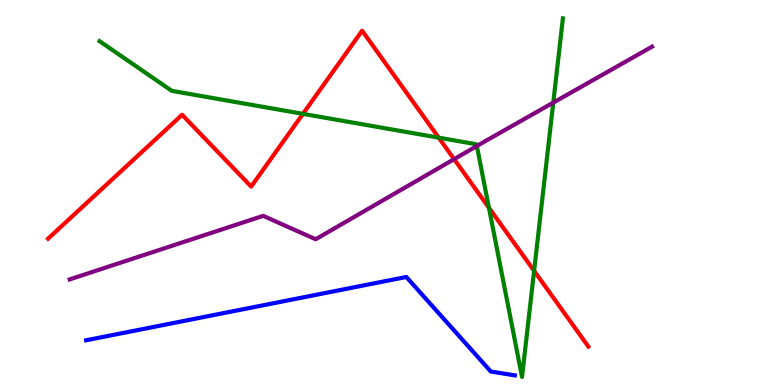[{'lines': ['blue', 'red'], 'intersections': []}, {'lines': ['green', 'red'], 'intersections': [{'x': 3.91, 'y': 7.04}, {'x': 5.66, 'y': 6.42}, {'x': 6.31, 'y': 4.6}, {'x': 6.89, 'y': 2.96}]}, {'lines': ['purple', 'red'], 'intersections': [{'x': 5.86, 'y': 5.87}]}, {'lines': ['blue', 'green'], 'intersections': []}, {'lines': ['blue', 'purple'], 'intersections': []}, {'lines': ['green', 'purple'], 'intersections': [{'x': 6.15, 'y': 6.21}, {'x': 7.14, 'y': 7.33}]}]